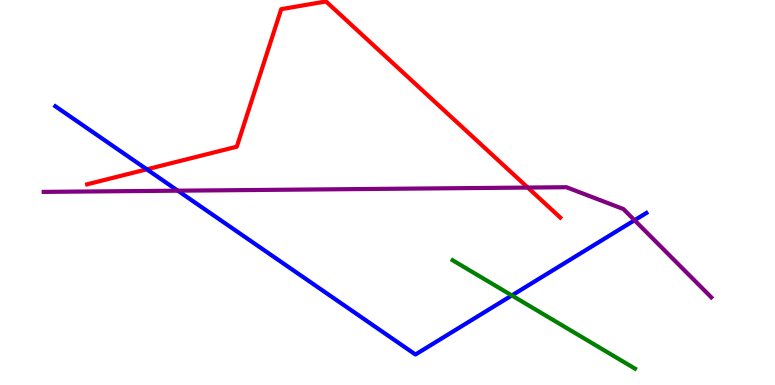[{'lines': ['blue', 'red'], 'intersections': [{'x': 1.89, 'y': 5.6}]}, {'lines': ['green', 'red'], 'intersections': []}, {'lines': ['purple', 'red'], 'intersections': [{'x': 6.81, 'y': 5.13}]}, {'lines': ['blue', 'green'], 'intersections': [{'x': 6.6, 'y': 2.33}]}, {'lines': ['blue', 'purple'], 'intersections': [{'x': 2.29, 'y': 5.05}, {'x': 8.19, 'y': 4.28}]}, {'lines': ['green', 'purple'], 'intersections': []}]